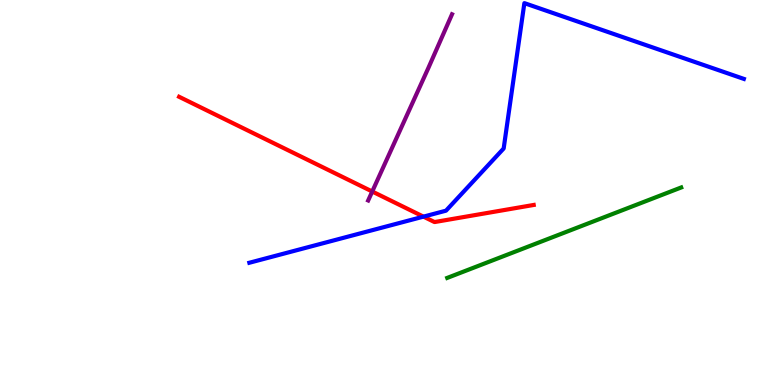[{'lines': ['blue', 'red'], 'intersections': [{'x': 5.46, 'y': 4.37}]}, {'lines': ['green', 'red'], 'intersections': []}, {'lines': ['purple', 'red'], 'intersections': [{'x': 4.8, 'y': 5.03}]}, {'lines': ['blue', 'green'], 'intersections': []}, {'lines': ['blue', 'purple'], 'intersections': []}, {'lines': ['green', 'purple'], 'intersections': []}]